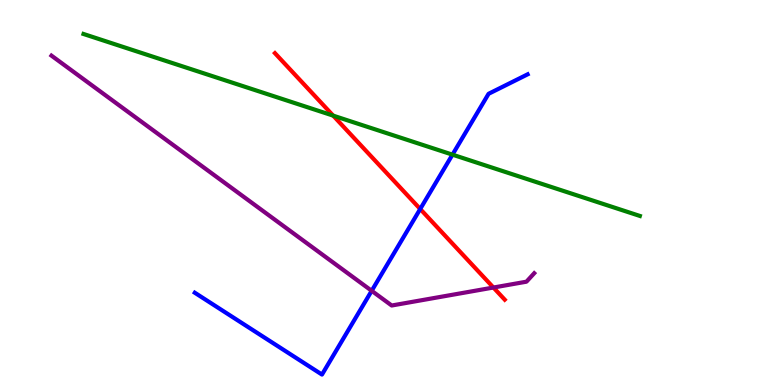[{'lines': ['blue', 'red'], 'intersections': [{'x': 5.42, 'y': 4.57}]}, {'lines': ['green', 'red'], 'intersections': [{'x': 4.3, 'y': 7.0}]}, {'lines': ['purple', 'red'], 'intersections': [{'x': 6.37, 'y': 2.53}]}, {'lines': ['blue', 'green'], 'intersections': [{'x': 5.84, 'y': 5.98}]}, {'lines': ['blue', 'purple'], 'intersections': [{'x': 4.8, 'y': 2.45}]}, {'lines': ['green', 'purple'], 'intersections': []}]